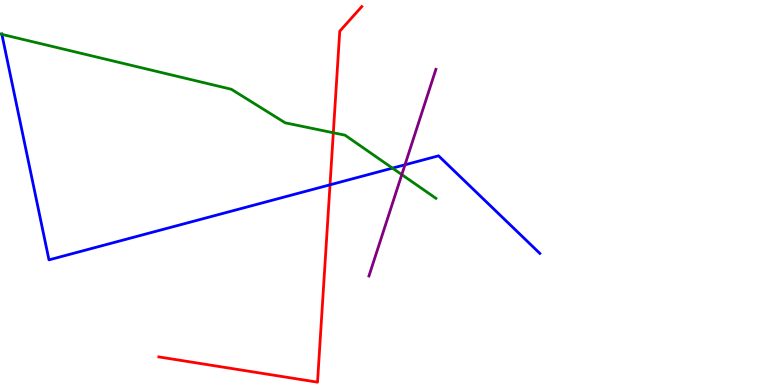[{'lines': ['blue', 'red'], 'intersections': [{'x': 4.26, 'y': 5.2}]}, {'lines': ['green', 'red'], 'intersections': [{'x': 4.3, 'y': 6.55}]}, {'lines': ['purple', 'red'], 'intersections': []}, {'lines': ['blue', 'green'], 'intersections': [{'x': 0.0242, 'y': 9.11}, {'x': 5.06, 'y': 5.63}]}, {'lines': ['blue', 'purple'], 'intersections': [{'x': 5.23, 'y': 5.72}]}, {'lines': ['green', 'purple'], 'intersections': [{'x': 5.18, 'y': 5.46}]}]